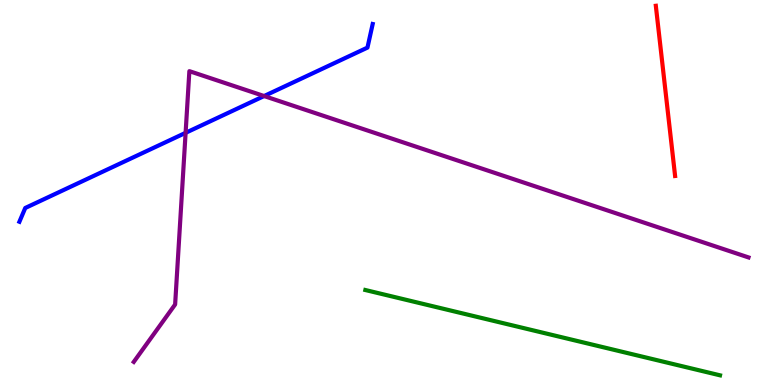[{'lines': ['blue', 'red'], 'intersections': []}, {'lines': ['green', 'red'], 'intersections': []}, {'lines': ['purple', 'red'], 'intersections': []}, {'lines': ['blue', 'green'], 'intersections': []}, {'lines': ['blue', 'purple'], 'intersections': [{'x': 2.39, 'y': 6.55}, {'x': 3.41, 'y': 7.51}]}, {'lines': ['green', 'purple'], 'intersections': []}]